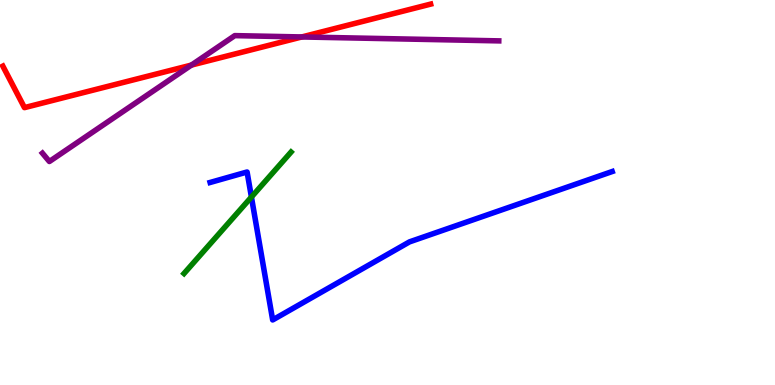[{'lines': ['blue', 'red'], 'intersections': []}, {'lines': ['green', 'red'], 'intersections': []}, {'lines': ['purple', 'red'], 'intersections': [{'x': 2.47, 'y': 8.31}, {'x': 3.89, 'y': 9.04}]}, {'lines': ['blue', 'green'], 'intersections': [{'x': 3.24, 'y': 4.88}]}, {'lines': ['blue', 'purple'], 'intersections': []}, {'lines': ['green', 'purple'], 'intersections': []}]